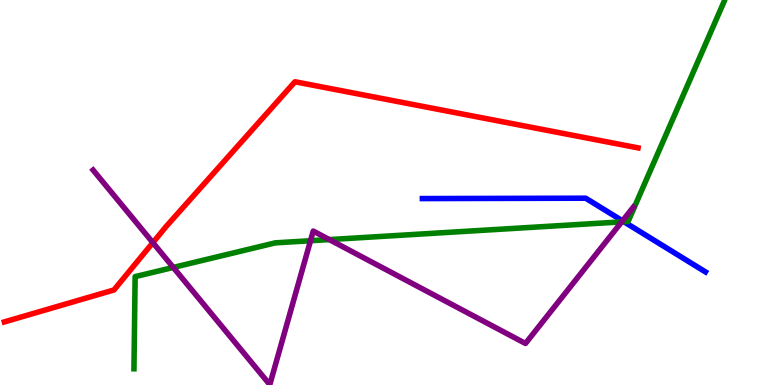[{'lines': ['blue', 'red'], 'intersections': []}, {'lines': ['green', 'red'], 'intersections': []}, {'lines': ['purple', 'red'], 'intersections': [{'x': 1.97, 'y': 3.7}]}, {'lines': ['blue', 'green'], 'intersections': [{'x': 8.05, 'y': 4.24}]}, {'lines': ['blue', 'purple'], 'intersections': [{'x': 8.03, 'y': 4.26}]}, {'lines': ['green', 'purple'], 'intersections': [{'x': 2.24, 'y': 3.05}, {'x': 4.01, 'y': 3.75}, {'x': 4.25, 'y': 3.78}, {'x': 8.02, 'y': 4.24}]}]